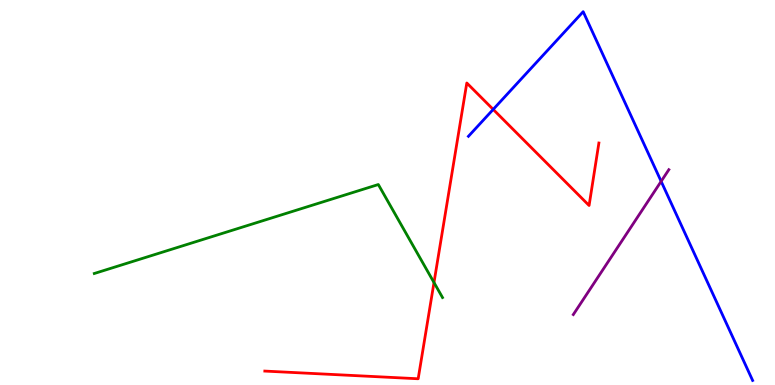[{'lines': ['blue', 'red'], 'intersections': [{'x': 6.36, 'y': 7.16}]}, {'lines': ['green', 'red'], 'intersections': [{'x': 5.6, 'y': 2.66}]}, {'lines': ['purple', 'red'], 'intersections': []}, {'lines': ['blue', 'green'], 'intersections': []}, {'lines': ['blue', 'purple'], 'intersections': [{'x': 8.53, 'y': 5.29}]}, {'lines': ['green', 'purple'], 'intersections': []}]